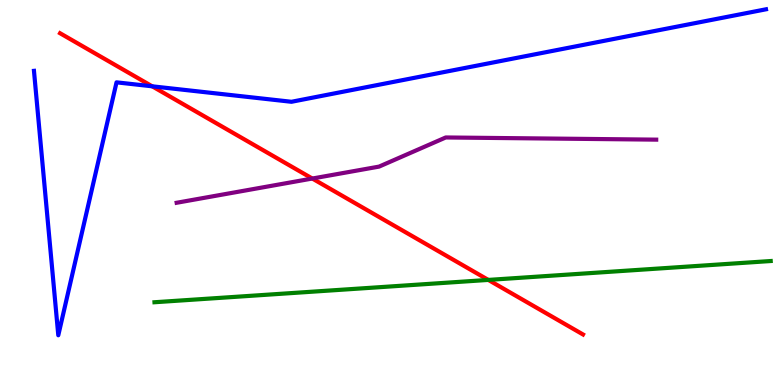[{'lines': ['blue', 'red'], 'intersections': [{'x': 1.96, 'y': 7.76}]}, {'lines': ['green', 'red'], 'intersections': [{'x': 6.3, 'y': 2.73}]}, {'lines': ['purple', 'red'], 'intersections': [{'x': 4.03, 'y': 5.36}]}, {'lines': ['blue', 'green'], 'intersections': []}, {'lines': ['blue', 'purple'], 'intersections': []}, {'lines': ['green', 'purple'], 'intersections': []}]